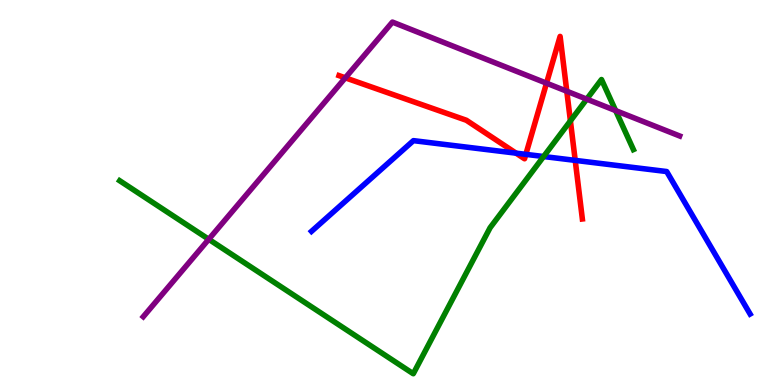[{'lines': ['blue', 'red'], 'intersections': [{'x': 6.66, 'y': 6.02}, {'x': 6.78, 'y': 5.99}, {'x': 7.42, 'y': 5.83}]}, {'lines': ['green', 'red'], 'intersections': [{'x': 7.36, 'y': 6.86}]}, {'lines': ['purple', 'red'], 'intersections': [{'x': 4.46, 'y': 7.98}, {'x': 7.05, 'y': 7.84}, {'x': 7.31, 'y': 7.63}]}, {'lines': ['blue', 'green'], 'intersections': [{'x': 7.01, 'y': 5.93}]}, {'lines': ['blue', 'purple'], 'intersections': []}, {'lines': ['green', 'purple'], 'intersections': [{'x': 2.69, 'y': 3.78}, {'x': 7.57, 'y': 7.42}, {'x': 7.94, 'y': 7.13}]}]